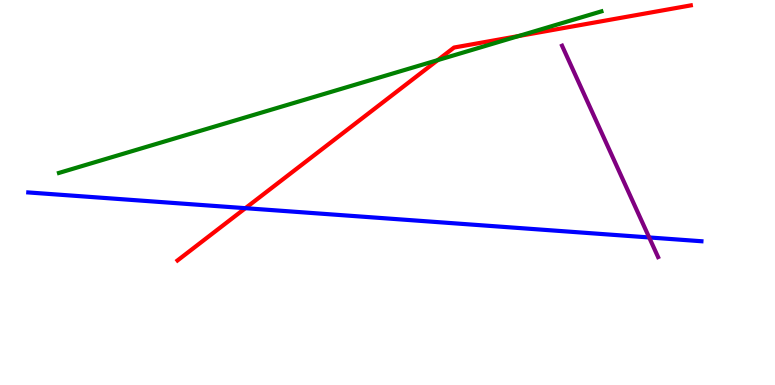[{'lines': ['blue', 'red'], 'intersections': [{'x': 3.17, 'y': 4.59}]}, {'lines': ['green', 'red'], 'intersections': [{'x': 5.65, 'y': 8.44}, {'x': 6.69, 'y': 9.06}]}, {'lines': ['purple', 'red'], 'intersections': []}, {'lines': ['blue', 'green'], 'intersections': []}, {'lines': ['blue', 'purple'], 'intersections': [{'x': 8.38, 'y': 3.83}]}, {'lines': ['green', 'purple'], 'intersections': []}]